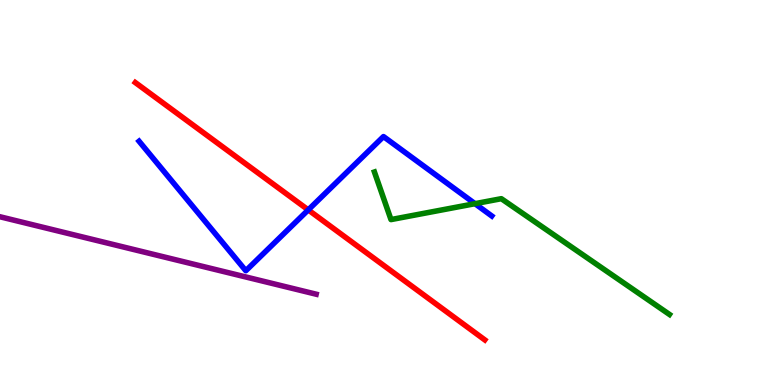[{'lines': ['blue', 'red'], 'intersections': [{'x': 3.98, 'y': 4.55}]}, {'lines': ['green', 'red'], 'intersections': []}, {'lines': ['purple', 'red'], 'intersections': []}, {'lines': ['blue', 'green'], 'intersections': [{'x': 6.13, 'y': 4.71}]}, {'lines': ['blue', 'purple'], 'intersections': []}, {'lines': ['green', 'purple'], 'intersections': []}]